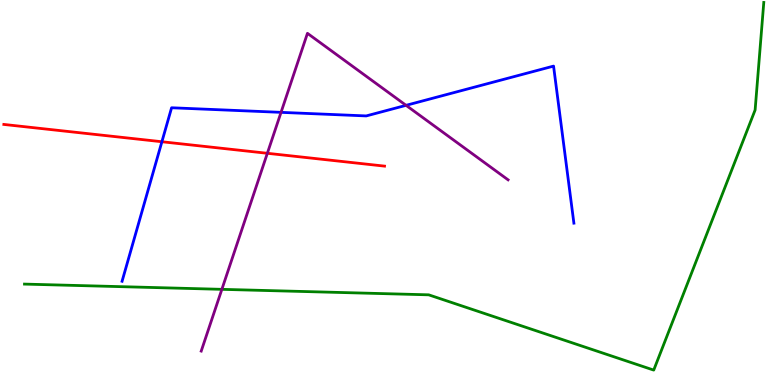[{'lines': ['blue', 'red'], 'intersections': [{'x': 2.09, 'y': 6.32}]}, {'lines': ['green', 'red'], 'intersections': []}, {'lines': ['purple', 'red'], 'intersections': [{'x': 3.45, 'y': 6.02}]}, {'lines': ['blue', 'green'], 'intersections': []}, {'lines': ['blue', 'purple'], 'intersections': [{'x': 3.63, 'y': 7.08}, {'x': 5.24, 'y': 7.26}]}, {'lines': ['green', 'purple'], 'intersections': [{'x': 2.86, 'y': 2.48}]}]